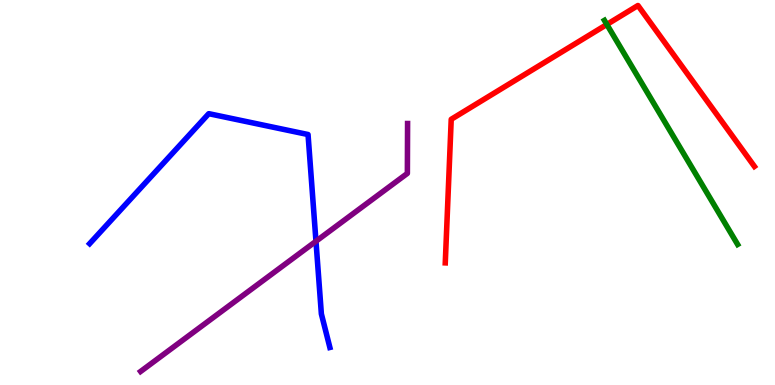[{'lines': ['blue', 'red'], 'intersections': []}, {'lines': ['green', 'red'], 'intersections': [{'x': 7.83, 'y': 9.36}]}, {'lines': ['purple', 'red'], 'intersections': []}, {'lines': ['blue', 'green'], 'intersections': []}, {'lines': ['blue', 'purple'], 'intersections': [{'x': 4.08, 'y': 3.73}]}, {'lines': ['green', 'purple'], 'intersections': []}]